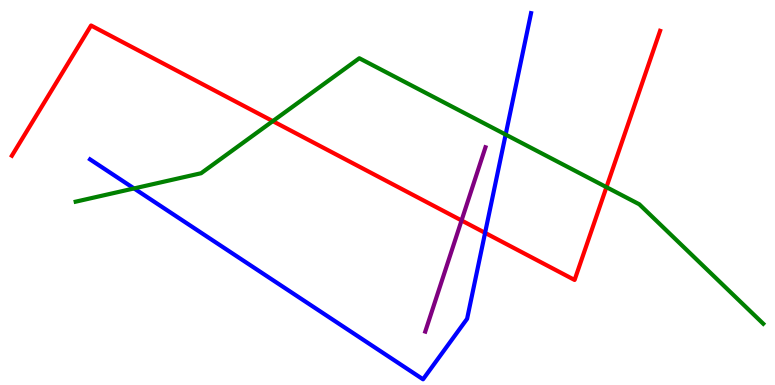[{'lines': ['blue', 'red'], 'intersections': [{'x': 6.26, 'y': 3.95}]}, {'lines': ['green', 'red'], 'intersections': [{'x': 3.52, 'y': 6.85}, {'x': 7.83, 'y': 5.14}]}, {'lines': ['purple', 'red'], 'intersections': [{'x': 5.96, 'y': 4.27}]}, {'lines': ['blue', 'green'], 'intersections': [{'x': 1.73, 'y': 5.11}, {'x': 6.52, 'y': 6.5}]}, {'lines': ['blue', 'purple'], 'intersections': []}, {'lines': ['green', 'purple'], 'intersections': []}]